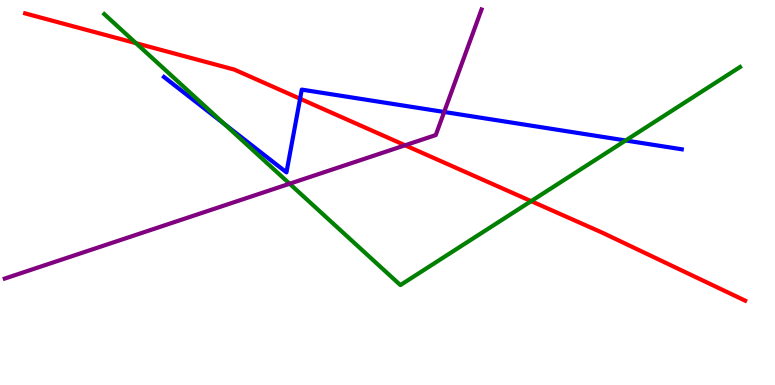[{'lines': ['blue', 'red'], 'intersections': [{'x': 3.87, 'y': 7.44}]}, {'lines': ['green', 'red'], 'intersections': [{'x': 1.76, 'y': 8.88}, {'x': 6.85, 'y': 4.78}]}, {'lines': ['purple', 'red'], 'intersections': [{'x': 5.23, 'y': 6.23}]}, {'lines': ['blue', 'green'], 'intersections': [{'x': 2.89, 'y': 6.78}, {'x': 8.07, 'y': 6.35}]}, {'lines': ['blue', 'purple'], 'intersections': [{'x': 5.73, 'y': 7.09}]}, {'lines': ['green', 'purple'], 'intersections': [{'x': 3.74, 'y': 5.23}]}]